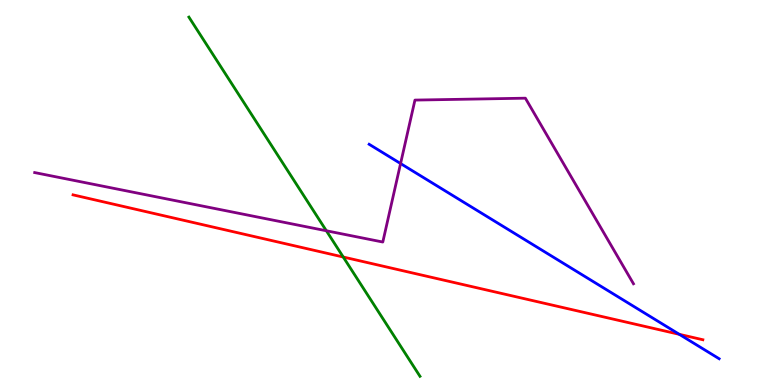[{'lines': ['blue', 'red'], 'intersections': [{'x': 8.77, 'y': 1.32}]}, {'lines': ['green', 'red'], 'intersections': [{'x': 4.43, 'y': 3.32}]}, {'lines': ['purple', 'red'], 'intersections': []}, {'lines': ['blue', 'green'], 'intersections': []}, {'lines': ['blue', 'purple'], 'intersections': [{'x': 5.17, 'y': 5.75}]}, {'lines': ['green', 'purple'], 'intersections': [{'x': 4.21, 'y': 4.01}]}]